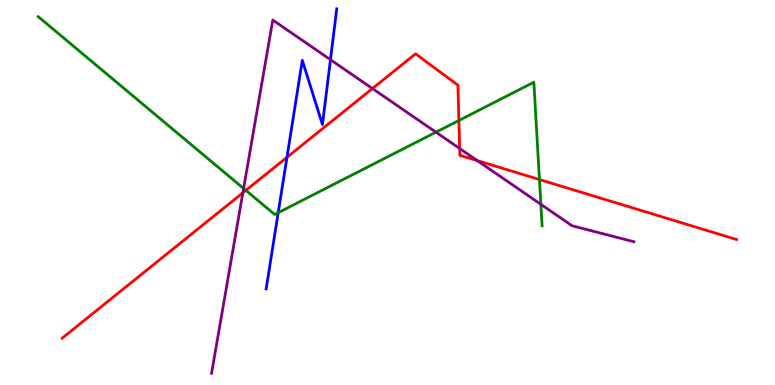[{'lines': ['blue', 'red'], 'intersections': [{'x': 3.7, 'y': 5.91}]}, {'lines': ['green', 'red'], 'intersections': [{'x': 3.17, 'y': 5.06}, {'x': 5.92, 'y': 6.87}, {'x': 6.96, 'y': 5.34}]}, {'lines': ['purple', 'red'], 'intersections': [{'x': 3.13, 'y': 4.99}, {'x': 4.81, 'y': 7.7}, {'x': 5.93, 'y': 6.14}, {'x': 6.16, 'y': 5.83}]}, {'lines': ['blue', 'green'], 'intersections': [{'x': 3.59, 'y': 4.48}]}, {'lines': ['blue', 'purple'], 'intersections': [{'x': 4.26, 'y': 8.45}]}, {'lines': ['green', 'purple'], 'intersections': [{'x': 3.14, 'y': 5.1}, {'x': 5.62, 'y': 6.57}, {'x': 6.98, 'y': 4.69}]}]